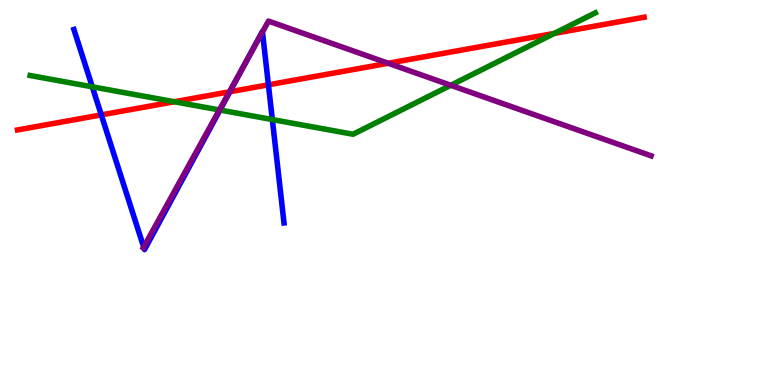[{'lines': ['blue', 'red'], 'intersections': [{'x': 1.31, 'y': 7.02}, {'x': 2.97, 'y': 7.62}, {'x': 3.46, 'y': 7.8}]}, {'lines': ['green', 'red'], 'intersections': [{'x': 2.25, 'y': 7.36}, {'x': 7.15, 'y': 9.13}]}, {'lines': ['purple', 'red'], 'intersections': [{'x': 2.96, 'y': 7.61}, {'x': 5.01, 'y': 8.36}]}, {'lines': ['blue', 'green'], 'intersections': [{'x': 1.19, 'y': 7.74}, {'x': 2.84, 'y': 7.14}, {'x': 3.51, 'y': 6.89}]}, {'lines': ['blue', 'purple'], 'intersections': [{'x': 1.85, 'y': 3.58}, {'x': 3.22, 'y': 8.55}, {'x': 3.39, 'y': 9.17}]}, {'lines': ['green', 'purple'], 'intersections': [{'x': 2.83, 'y': 7.14}, {'x': 5.82, 'y': 7.78}]}]